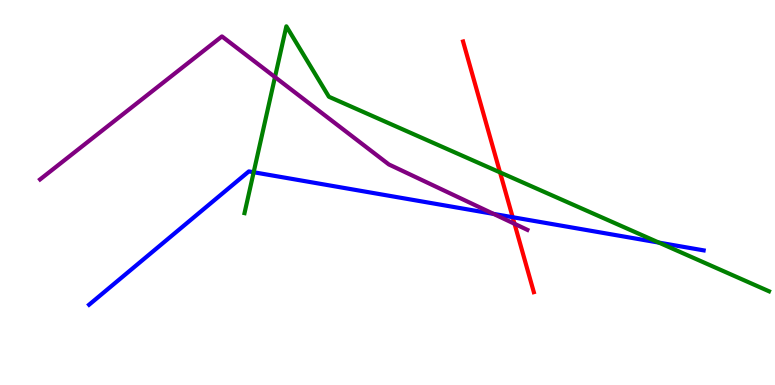[{'lines': ['blue', 'red'], 'intersections': [{'x': 6.62, 'y': 4.36}]}, {'lines': ['green', 'red'], 'intersections': [{'x': 6.45, 'y': 5.52}]}, {'lines': ['purple', 'red'], 'intersections': [{'x': 6.64, 'y': 4.19}]}, {'lines': ['blue', 'green'], 'intersections': [{'x': 3.27, 'y': 5.53}, {'x': 8.5, 'y': 3.7}]}, {'lines': ['blue', 'purple'], 'intersections': [{'x': 6.37, 'y': 4.44}]}, {'lines': ['green', 'purple'], 'intersections': [{'x': 3.55, 'y': 8.0}]}]